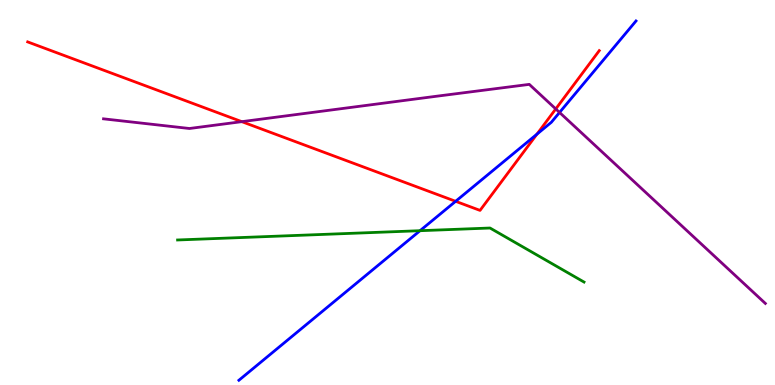[{'lines': ['blue', 'red'], 'intersections': [{'x': 5.88, 'y': 4.77}, {'x': 6.93, 'y': 6.51}]}, {'lines': ['green', 'red'], 'intersections': []}, {'lines': ['purple', 'red'], 'intersections': [{'x': 3.12, 'y': 6.84}, {'x': 7.17, 'y': 7.17}]}, {'lines': ['blue', 'green'], 'intersections': [{'x': 5.42, 'y': 4.01}]}, {'lines': ['blue', 'purple'], 'intersections': [{'x': 7.22, 'y': 7.08}]}, {'lines': ['green', 'purple'], 'intersections': []}]